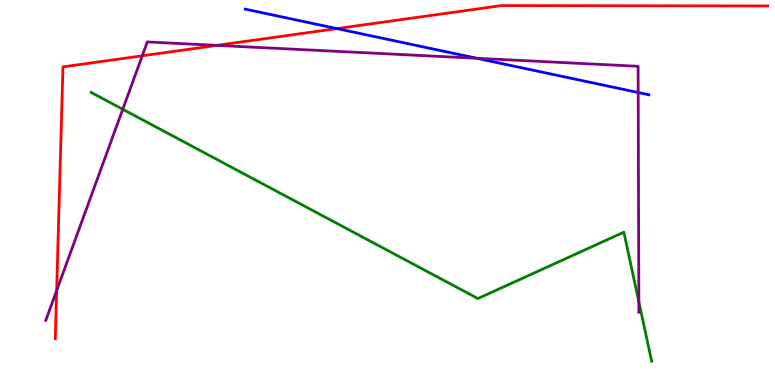[{'lines': ['blue', 'red'], 'intersections': [{'x': 4.35, 'y': 9.26}]}, {'lines': ['green', 'red'], 'intersections': []}, {'lines': ['purple', 'red'], 'intersections': [{'x': 0.731, 'y': 2.45}, {'x': 1.84, 'y': 8.55}, {'x': 2.8, 'y': 8.82}]}, {'lines': ['blue', 'green'], 'intersections': []}, {'lines': ['blue', 'purple'], 'intersections': [{'x': 6.15, 'y': 8.49}, {'x': 8.23, 'y': 7.6}]}, {'lines': ['green', 'purple'], 'intersections': [{'x': 1.58, 'y': 7.16}, {'x': 8.24, 'y': 2.16}]}]